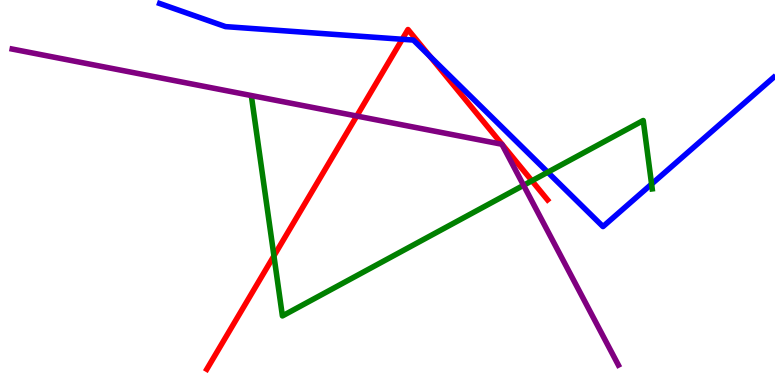[{'lines': ['blue', 'red'], 'intersections': [{'x': 5.19, 'y': 8.98}, {'x': 5.55, 'y': 8.53}]}, {'lines': ['green', 'red'], 'intersections': [{'x': 3.53, 'y': 3.35}, {'x': 6.86, 'y': 5.3}]}, {'lines': ['purple', 'red'], 'intersections': [{'x': 4.6, 'y': 6.99}]}, {'lines': ['blue', 'green'], 'intersections': [{'x': 7.07, 'y': 5.53}, {'x': 8.41, 'y': 5.22}]}, {'lines': ['blue', 'purple'], 'intersections': []}, {'lines': ['green', 'purple'], 'intersections': [{'x': 6.76, 'y': 5.19}]}]